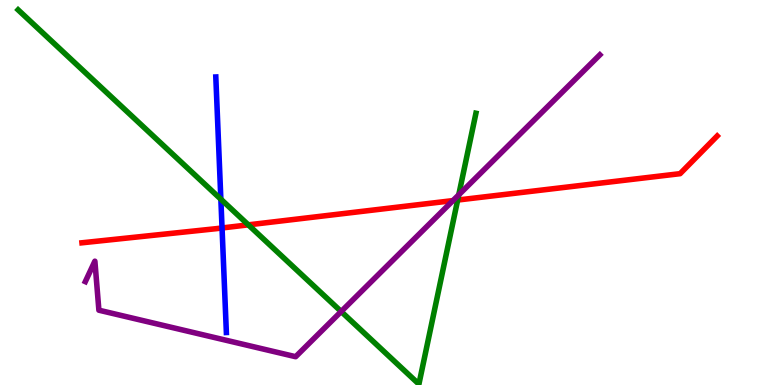[{'lines': ['blue', 'red'], 'intersections': [{'x': 2.87, 'y': 4.08}]}, {'lines': ['green', 'red'], 'intersections': [{'x': 3.2, 'y': 4.16}, {'x': 5.91, 'y': 4.8}]}, {'lines': ['purple', 'red'], 'intersections': [{'x': 5.84, 'y': 4.79}]}, {'lines': ['blue', 'green'], 'intersections': [{'x': 2.85, 'y': 4.83}]}, {'lines': ['blue', 'purple'], 'intersections': []}, {'lines': ['green', 'purple'], 'intersections': [{'x': 4.4, 'y': 1.91}, {'x': 5.92, 'y': 4.94}]}]